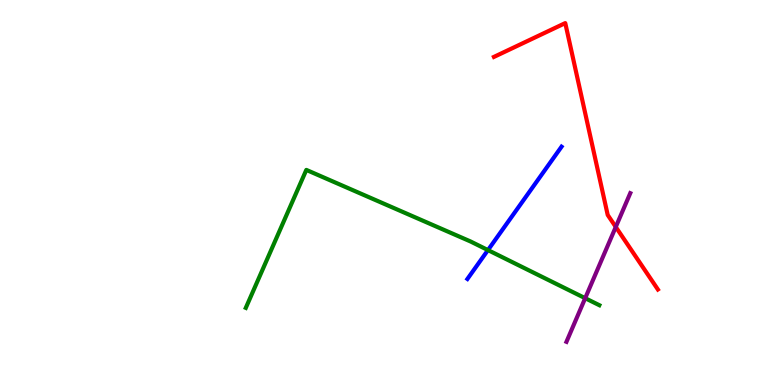[{'lines': ['blue', 'red'], 'intersections': []}, {'lines': ['green', 'red'], 'intersections': []}, {'lines': ['purple', 'red'], 'intersections': [{'x': 7.95, 'y': 4.11}]}, {'lines': ['blue', 'green'], 'intersections': [{'x': 6.3, 'y': 3.5}]}, {'lines': ['blue', 'purple'], 'intersections': []}, {'lines': ['green', 'purple'], 'intersections': [{'x': 7.55, 'y': 2.25}]}]